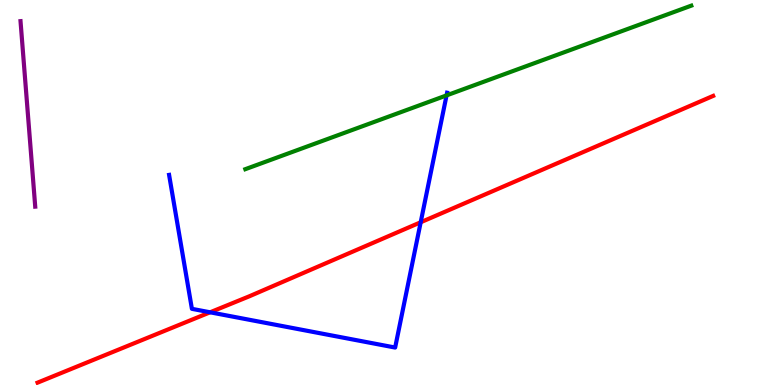[{'lines': ['blue', 'red'], 'intersections': [{'x': 2.71, 'y': 1.89}, {'x': 5.43, 'y': 4.23}]}, {'lines': ['green', 'red'], 'intersections': []}, {'lines': ['purple', 'red'], 'intersections': []}, {'lines': ['blue', 'green'], 'intersections': [{'x': 5.76, 'y': 7.52}]}, {'lines': ['blue', 'purple'], 'intersections': []}, {'lines': ['green', 'purple'], 'intersections': []}]